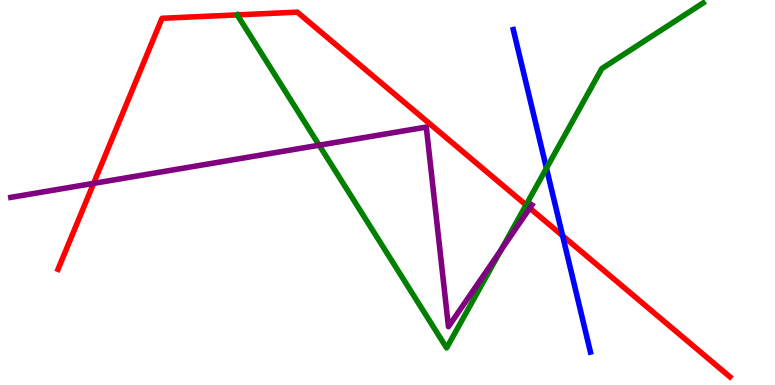[{'lines': ['blue', 'red'], 'intersections': [{'x': 7.26, 'y': 3.88}]}, {'lines': ['green', 'red'], 'intersections': [{'x': 3.06, 'y': 9.61}, {'x': 6.79, 'y': 4.68}]}, {'lines': ['purple', 'red'], 'intersections': [{'x': 1.21, 'y': 5.24}, {'x': 6.84, 'y': 4.59}]}, {'lines': ['blue', 'green'], 'intersections': [{'x': 7.05, 'y': 5.63}]}, {'lines': ['blue', 'purple'], 'intersections': []}, {'lines': ['green', 'purple'], 'intersections': [{'x': 4.12, 'y': 6.23}, {'x': 6.46, 'y': 3.5}]}]